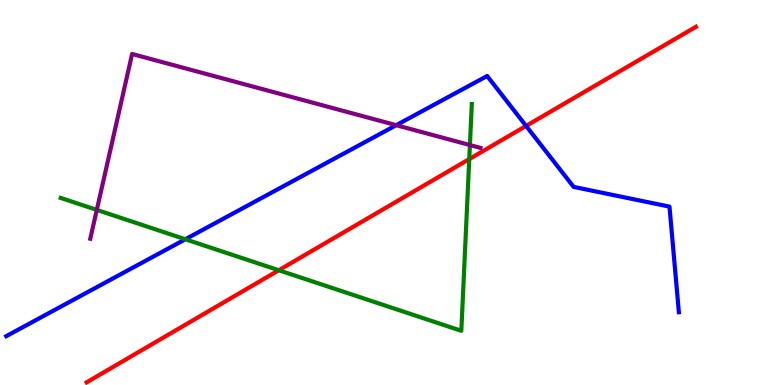[{'lines': ['blue', 'red'], 'intersections': [{'x': 6.79, 'y': 6.73}]}, {'lines': ['green', 'red'], 'intersections': [{'x': 3.6, 'y': 2.98}, {'x': 6.05, 'y': 5.87}]}, {'lines': ['purple', 'red'], 'intersections': []}, {'lines': ['blue', 'green'], 'intersections': [{'x': 2.39, 'y': 3.79}]}, {'lines': ['blue', 'purple'], 'intersections': [{'x': 5.11, 'y': 6.75}]}, {'lines': ['green', 'purple'], 'intersections': [{'x': 1.25, 'y': 4.55}, {'x': 6.06, 'y': 6.23}]}]